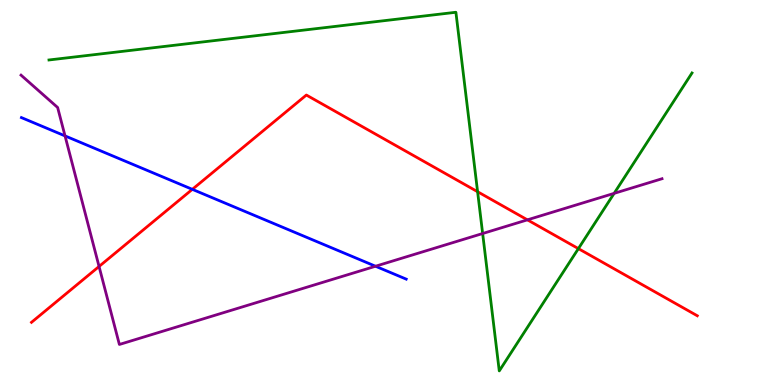[{'lines': ['blue', 'red'], 'intersections': [{'x': 2.48, 'y': 5.08}]}, {'lines': ['green', 'red'], 'intersections': [{'x': 6.16, 'y': 5.02}, {'x': 7.46, 'y': 3.54}]}, {'lines': ['purple', 'red'], 'intersections': [{'x': 1.28, 'y': 3.08}, {'x': 6.81, 'y': 4.29}]}, {'lines': ['blue', 'green'], 'intersections': []}, {'lines': ['blue', 'purple'], 'intersections': [{'x': 0.839, 'y': 6.47}, {'x': 4.85, 'y': 3.08}]}, {'lines': ['green', 'purple'], 'intersections': [{'x': 6.23, 'y': 3.93}, {'x': 7.92, 'y': 4.98}]}]